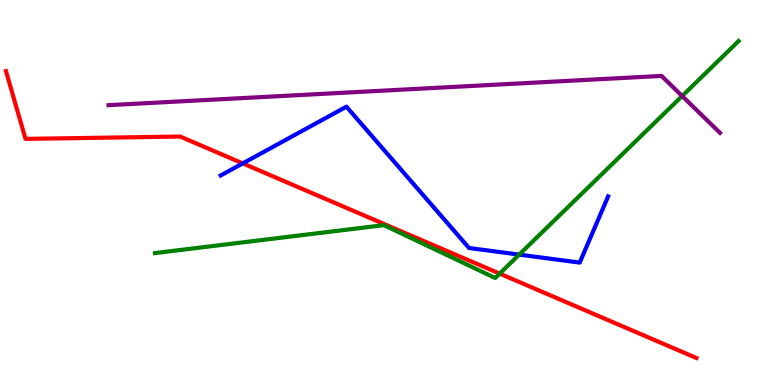[{'lines': ['blue', 'red'], 'intersections': [{'x': 3.13, 'y': 5.76}]}, {'lines': ['green', 'red'], 'intersections': [{'x': 6.45, 'y': 2.89}]}, {'lines': ['purple', 'red'], 'intersections': []}, {'lines': ['blue', 'green'], 'intersections': [{'x': 6.7, 'y': 3.39}]}, {'lines': ['blue', 'purple'], 'intersections': []}, {'lines': ['green', 'purple'], 'intersections': [{'x': 8.8, 'y': 7.51}]}]